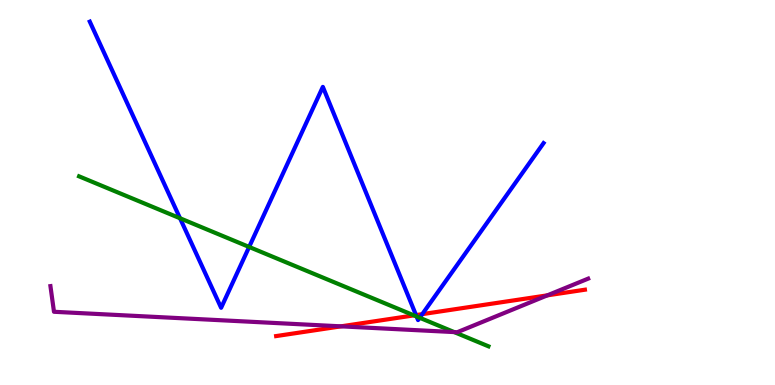[{'lines': ['blue', 'red'], 'intersections': [{'x': 5.37, 'y': 1.82}, {'x': 5.45, 'y': 1.84}]}, {'lines': ['green', 'red'], 'intersections': [{'x': 5.34, 'y': 1.81}]}, {'lines': ['purple', 'red'], 'intersections': [{'x': 4.4, 'y': 1.52}, {'x': 7.06, 'y': 2.33}]}, {'lines': ['blue', 'green'], 'intersections': [{'x': 2.32, 'y': 4.33}, {'x': 3.21, 'y': 3.59}, {'x': 5.38, 'y': 1.78}, {'x': 5.42, 'y': 1.75}]}, {'lines': ['blue', 'purple'], 'intersections': []}, {'lines': ['green', 'purple'], 'intersections': [{'x': 5.86, 'y': 1.37}]}]